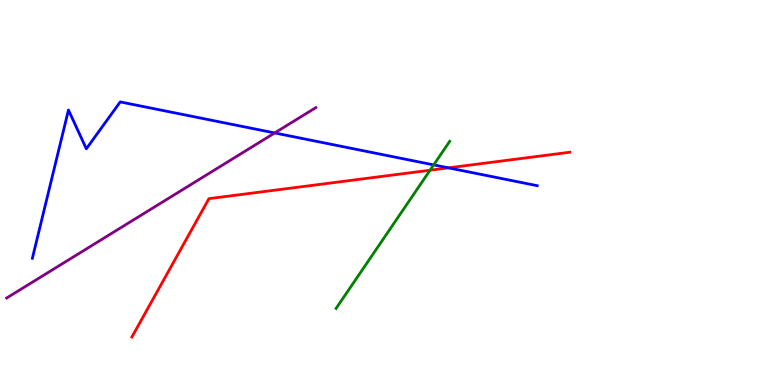[{'lines': ['blue', 'red'], 'intersections': [{'x': 5.79, 'y': 5.64}]}, {'lines': ['green', 'red'], 'intersections': [{'x': 5.55, 'y': 5.58}]}, {'lines': ['purple', 'red'], 'intersections': []}, {'lines': ['blue', 'green'], 'intersections': [{'x': 5.6, 'y': 5.72}]}, {'lines': ['blue', 'purple'], 'intersections': [{'x': 3.54, 'y': 6.55}]}, {'lines': ['green', 'purple'], 'intersections': []}]